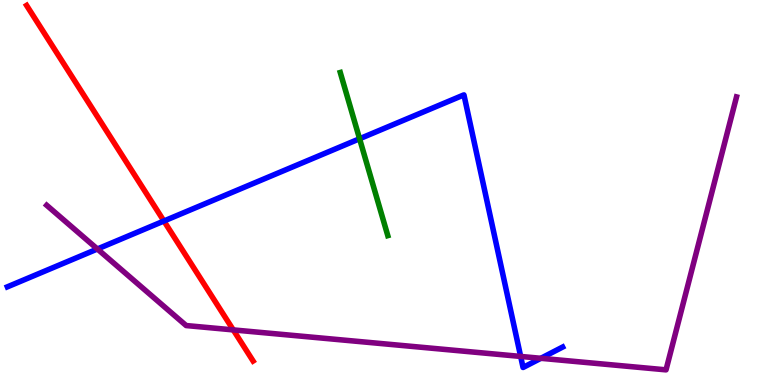[{'lines': ['blue', 'red'], 'intersections': [{'x': 2.12, 'y': 4.26}]}, {'lines': ['green', 'red'], 'intersections': []}, {'lines': ['purple', 'red'], 'intersections': [{'x': 3.01, 'y': 1.43}]}, {'lines': ['blue', 'green'], 'intersections': [{'x': 4.64, 'y': 6.4}]}, {'lines': ['blue', 'purple'], 'intersections': [{'x': 1.26, 'y': 3.53}, {'x': 6.72, 'y': 0.742}, {'x': 6.98, 'y': 0.694}]}, {'lines': ['green', 'purple'], 'intersections': []}]